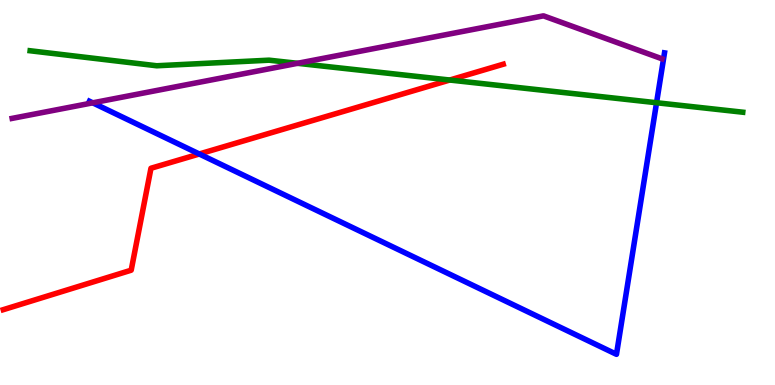[{'lines': ['blue', 'red'], 'intersections': [{'x': 2.57, 'y': 6.0}]}, {'lines': ['green', 'red'], 'intersections': [{'x': 5.8, 'y': 7.92}]}, {'lines': ['purple', 'red'], 'intersections': []}, {'lines': ['blue', 'green'], 'intersections': [{'x': 8.47, 'y': 7.33}]}, {'lines': ['blue', 'purple'], 'intersections': [{'x': 1.2, 'y': 7.33}]}, {'lines': ['green', 'purple'], 'intersections': [{'x': 3.84, 'y': 8.36}]}]